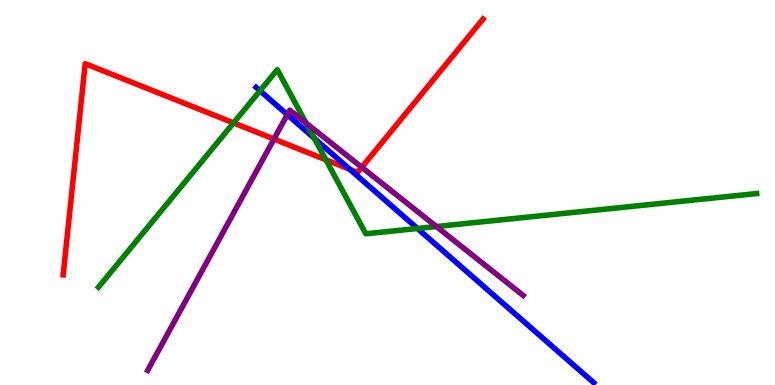[{'lines': ['blue', 'red'], 'intersections': [{'x': 4.51, 'y': 5.6}]}, {'lines': ['green', 'red'], 'intersections': [{'x': 3.01, 'y': 6.81}, {'x': 4.2, 'y': 5.85}]}, {'lines': ['purple', 'red'], 'intersections': [{'x': 3.54, 'y': 6.39}, {'x': 4.67, 'y': 5.65}]}, {'lines': ['blue', 'green'], 'intersections': [{'x': 3.35, 'y': 7.64}, {'x': 4.05, 'y': 6.41}, {'x': 5.39, 'y': 4.07}]}, {'lines': ['blue', 'purple'], 'intersections': [{'x': 3.71, 'y': 7.02}]}, {'lines': ['green', 'purple'], 'intersections': [{'x': 3.95, 'y': 6.8}, {'x': 5.63, 'y': 4.12}]}]